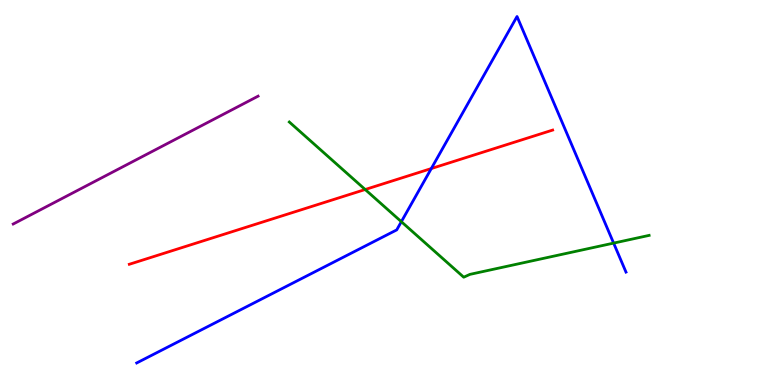[{'lines': ['blue', 'red'], 'intersections': [{'x': 5.57, 'y': 5.62}]}, {'lines': ['green', 'red'], 'intersections': [{'x': 4.71, 'y': 5.08}]}, {'lines': ['purple', 'red'], 'intersections': []}, {'lines': ['blue', 'green'], 'intersections': [{'x': 5.18, 'y': 4.24}, {'x': 7.92, 'y': 3.69}]}, {'lines': ['blue', 'purple'], 'intersections': []}, {'lines': ['green', 'purple'], 'intersections': []}]